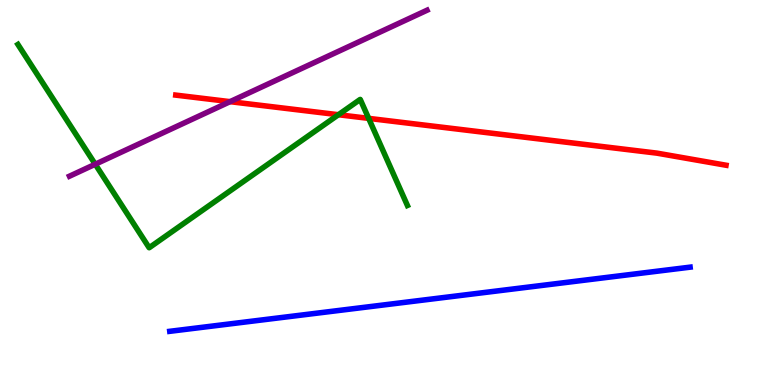[{'lines': ['blue', 'red'], 'intersections': []}, {'lines': ['green', 'red'], 'intersections': [{'x': 4.37, 'y': 7.02}, {'x': 4.76, 'y': 6.93}]}, {'lines': ['purple', 'red'], 'intersections': [{'x': 2.97, 'y': 7.36}]}, {'lines': ['blue', 'green'], 'intersections': []}, {'lines': ['blue', 'purple'], 'intersections': []}, {'lines': ['green', 'purple'], 'intersections': [{'x': 1.23, 'y': 5.73}]}]